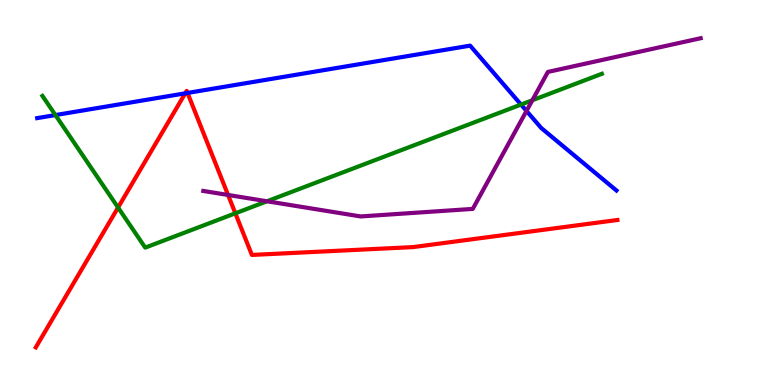[{'lines': ['blue', 'red'], 'intersections': [{'x': 2.39, 'y': 7.58}, {'x': 2.42, 'y': 7.59}]}, {'lines': ['green', 'red'], 'intersections': [{'x': 1.52, 'y': 4.61}, {'x': 3.04, 'y': 4.46}]}, {'lines': ['purple', 'red'], 'intersections': [{'x': 2.94, 'y': 4.94}]}, {'lines': ['blue', 'green'], 'intersections': [{'x': 0.715, 'y': 7.01}, {'x': 6.72, 'y': 7.28}]}, {'lines': ['blue', 'purple'], 'intersections': [{'x': 6.79, 'y': 7.12}]}, {'lines': ['green', 'purple'], 'intersections': [{'x': 3.45, 'y': 4.77}, {'x': 6.87, 'y': 7.4}]}]